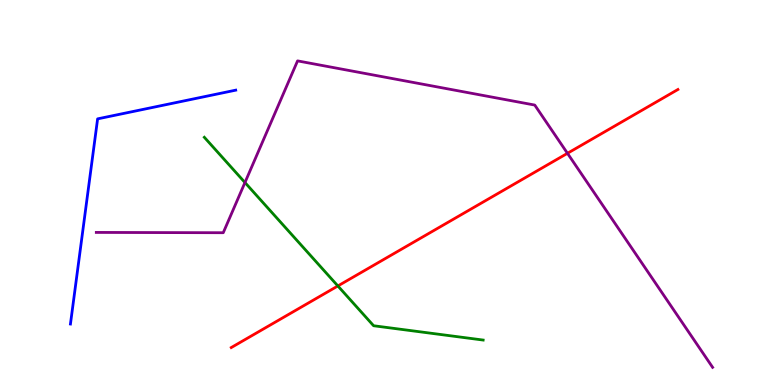[{'lines': ['blue', 'red'], 'intersections': []}, {'lines': ['green', 'red'], 'intersections': [{'x': 4.36, 'y': 2.57}]}, {'lines': ['purple', 'red'], 'intersections': [{'x': 7.32, 'y': 6.02}]}, {'lines': ['blue', 'green'], 'intersections': []}, {'lines': ['blue', 'purple'], 'intersections': []}, {'lines': ['green', 'purple'], 'intersections': [{'x': 3.16, 'y': 5.26}]}]